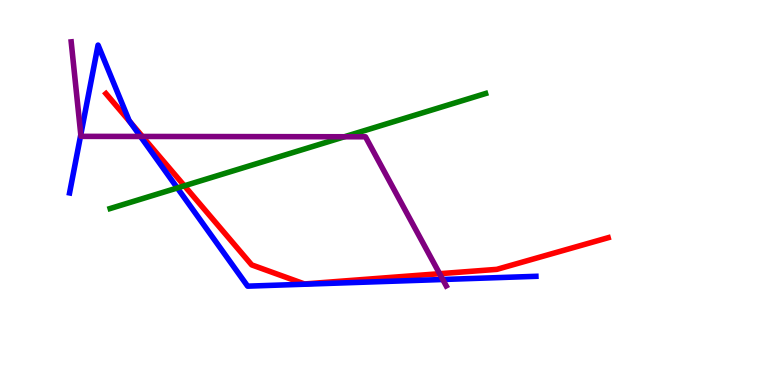[{'lines': ['blue', 'red'], 'intersections': [{'x': 1.68, 'y': 6.83}]}, {'lines': ['green', 'red'], 'intersections': [{'x': 2.38, 'y': 5.17}]}, {'lines': ['purple', 'red'], 'intersections': [{'x': 1.84, 'y': 6.46}, {'x': 5.67, 'y': 2.89}]}, {'lines': ['blue', 'green'], 'intersections': [{'x': 2.29, 'y': 5.12}]}, {'lines': ['blue', 'purple'], 'intersections': [{'x': 1.04, 'y': 6.5}, {'x': 1.81, 'y': 6.46}, {'x': 5.71, 'y': 2.74}]}, {'lines': ['green', 'purple'], 'intersections': [{'x': 4.44, 'y': 6.45}]}]